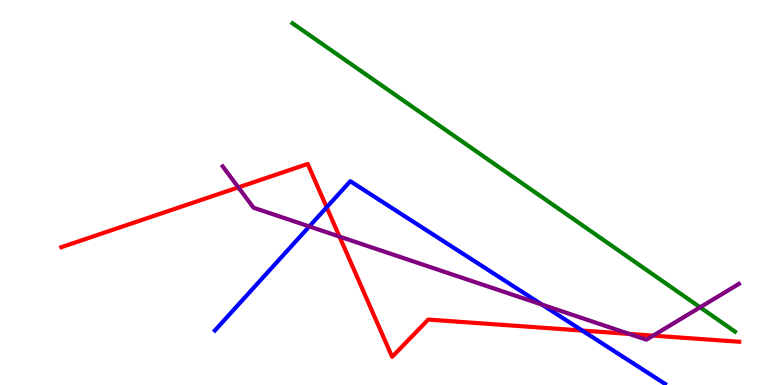[{'lines': ['blue', 'red'], 'intersections': [{'x': 4.22, 'y': 4.62}, {'x': 7.51, 'y': 1.41}]}, {'lines': ['green', 'red'], 'intersections': []}, {'lines': ['purple', 'red'], 'intersections': [{'x': 3.08, 'y': 5.13}, {'x': 4.38, 'y': 3.85}, {'x': 8.12, 'y': 1.33}, {'x': 8.43, 'y': 1.28}]}, {'lines': ['blue', 'green'], 'intersections': []}, {'lines': ['blue', 'purple'], 'intersections': [{'x': 3.99, 'y': 4.12}, {'x': 6.99, 'y': 2.09}]}, {'lines': ['green', 'purple'], 'intersections': [{'x': 9.03, 'y': 2.02}]}]